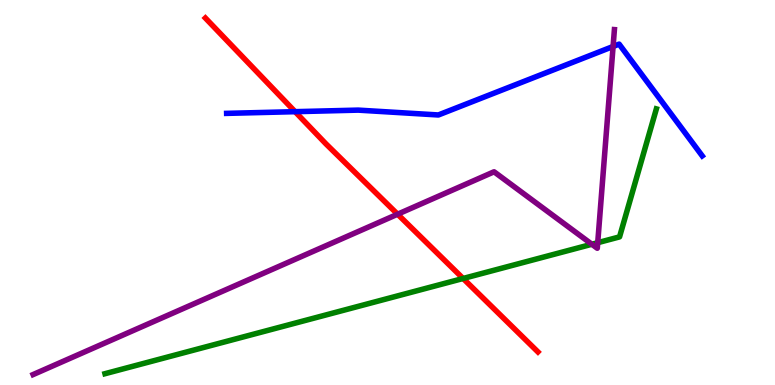[{'lines': ['blue', 'red'], 'intersections': [{'x': 3.81, 'y': 7.1}]}, {'lines': ['green', 'red'], 'intersections': [{'x': 5.98, 'y': 2.77}]}, {'lines': ['purple', 'red'], 'intersections': [{'x': 5.13, 'y': 4.44}]}, {'lines': ['blue', 'green'], 'intersections': []}, {'lines': ['blue', 'purple'], 'intersections': [{'x': 7.91, 'y': 8.79}]}, {'lines': ['green', 'purple'], 'intersections': [{'x': 7.64, 'y': 3.66}, {'x': 7.71, 'y': 3.7}]}]